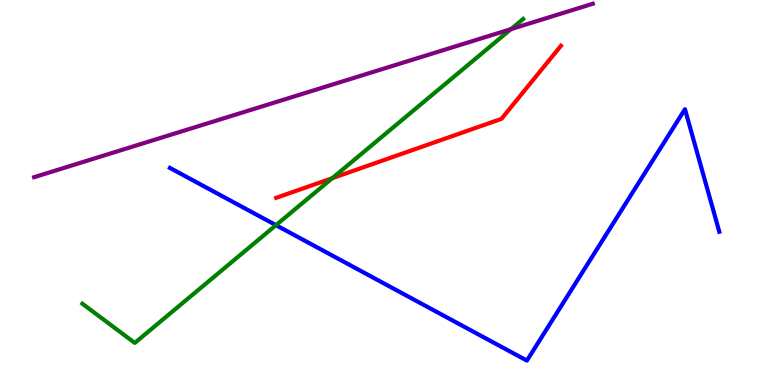[{'lines': ['blue', 'red'], 'intersections': []}, {'lines': ['green', 'red'], 'intersections': [{'x': 4.29, 'y': 5.37}]}, {'lines': ['purple', 'red'], 'intersections': []}, {'lines': ['blue', 'green'], 'intersections': [{'x': 3.56, 'y': 4.15}]}, {'lines': ['blue', 'purple'], 'intersections': []}, {'lines': ['green', 'purple'], 'intersections': [{'x': 6.59, 'y': 9.24}]}]